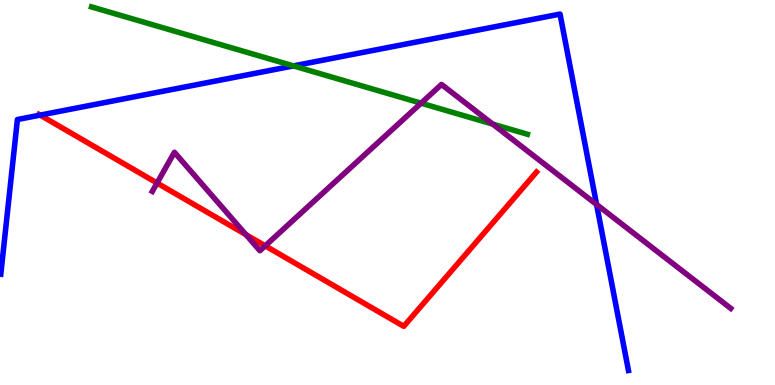[{'lines': ['blue', 'red'], 'intersections': [{'x': 0.518, 'y': 7.01}]}, {'lines': ['green', 'red'], 'intersections': []}, {'lines': ['purple', 'red'], 'intersections': [{'x': 2.03, 'y': 5.25}, {'x': 3.17, 'y': 3.91}, {'x': 3.42, 'y': 3.61}]}, {'lines': ['blue', 'green'], 'intersections': [{'x': 3.79, 'y': 8.29}]}, {'lines': ['blue', 'purple'], 'intersections': [{'x': 7.7, 'y': 4.69}]}, {'lines': ['green', 'purple'], 'intersections': [{'x': 5.43, 'y': 7.32}, {'x': 6.36, 'y': 6.78}]}]